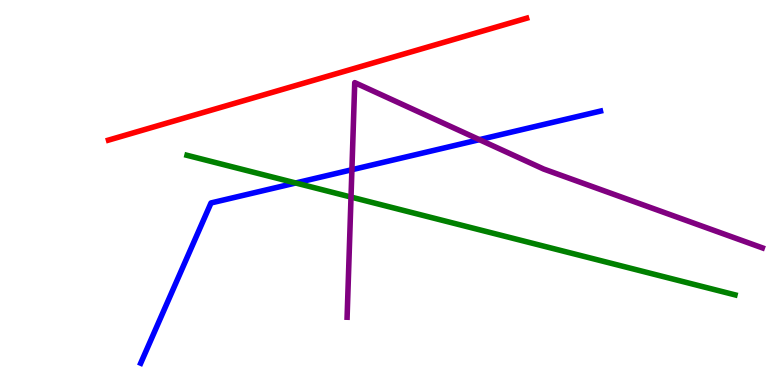[{'lines': ['blue', 'red'], 'intersections': []}, {'lines': ['green', 'red'], 'intersections': []}, {'lines': ['purple', 'red'], 'intersections': []}, {'lines': ['blue', 'green'], 'intersections': [{'x': 3.82, 'y': 5.25}]}, {'lines': ['blue', 'purple'], 'intersections': [{'x': 4.54, 'y': 5.59}, {'x': 6.19, 'y': 6.37}]}, {'lines': ['green', 'purple'], 'intersections': [{'x': 4.53, 'y': 4.88}]}]